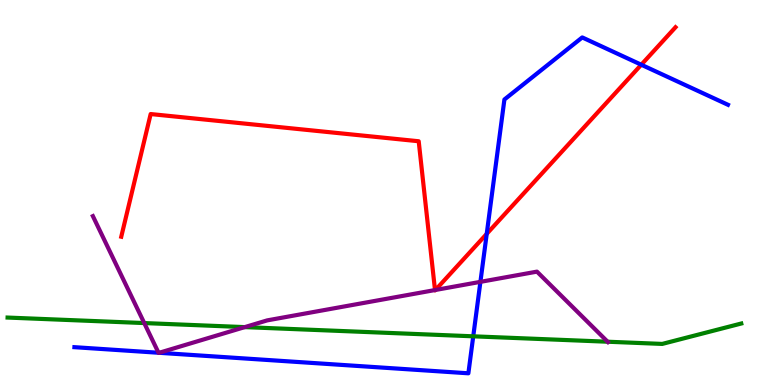[{'lines': ['blue', 'red'], 'intersections': [{'x': 6.28, 'y': 3.93}, {'x': 8.27, 'y': 8.32}]}, {'lines': ['green', 'red'], 'intersections': []}, {'lines': ['purple', 'red'], 'intersections': [{'x': 5.61, 'y': 2.47}, {'x': 5.62, 'y': 2.47}]}, {'lines': ['blue', 'green'], 'intersections': [{'x': 6.11, 'y': 1.26}]}, {'lines': ['blue', 'purple'], 'intersections': [{'x': 2.05, 'y': 0.838}, {'x': 2.05, 'y': 0.837}, {'x': 6.2, 'y': 2.68}]}, {'lines': ['green', 'purple'], 'intersections': [{'x': 1.86, 'y': 1.61}, {'x': 3.16, 'y': 1.5}, {'x': 7.84, 'y': 1.12}]}]